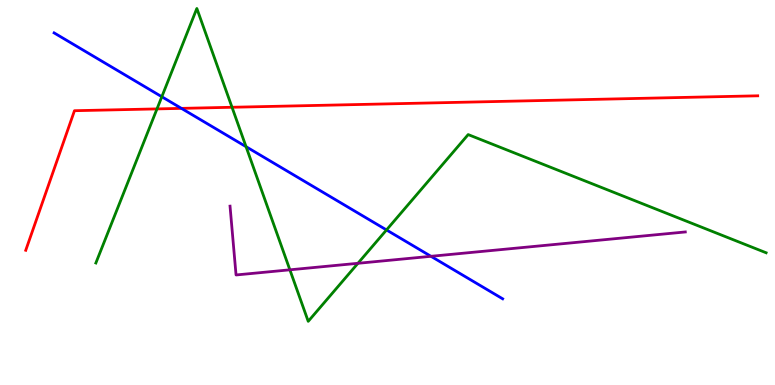[{'lines': ['blue', 'red'], 'intersections': [{'x': 2.34, 'y': 7.19}]}, {'lines': ['green', 'red'], 'intersections': [{'x': 2.03, 'y': 7.17}, {'x': 2.99, 'y': 7.21}]}, {'lines': ['purple', 'red'], 'intersections': []}, {'lines': ['blue', 'green'], 'intersections': [{'x': 2.09, 'y': 7.49}, {'x': 3.17, 'y': 6.19}, {'x': 4.99, 'y': 4.03}]}, {'lines': ['blue', 'purple'], 'intersections': [{'x': 5.56, 'y': 3.34}]}, {'lines': ['green', 'purple'], 'intersections': [{'x': 3.74, 'y': 2.99}, {'x': 4.62, 'y': 3.16}]}]